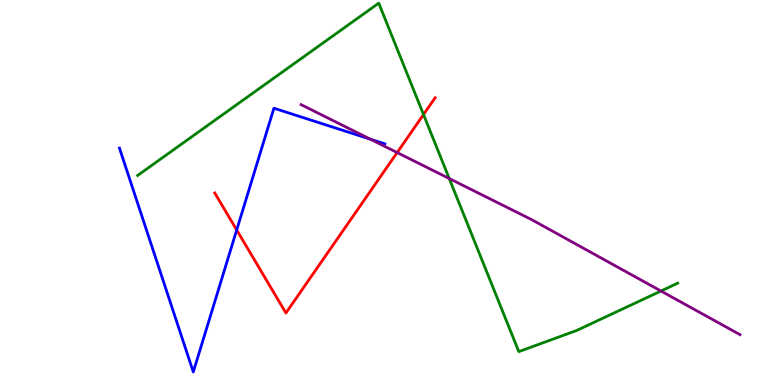[{'lines': ['blue', 'red'], 'intersections': [{'x': 3.05, 'y': 4.03}]}, {'lines': ['green', 'red'], 'intersections': [{'x': 5.46, 'y': 7.02}]}, {'lines': ['purple', 'red'], 'intersections': [{'x': 5.12, 'y': 6.04}]}, {'lines': ['blue', 'green'], 'intersections': []}, {'lines': ['blue', 'purple'], 'intersections': [{'x': 4.78, 'y': 6.38}]}, {'lines': ['green', 'purple'], 'intersections': [{'x': 5.8, 'y': 5.36}, {'x': 8.53, 'y': 2.44}]}]